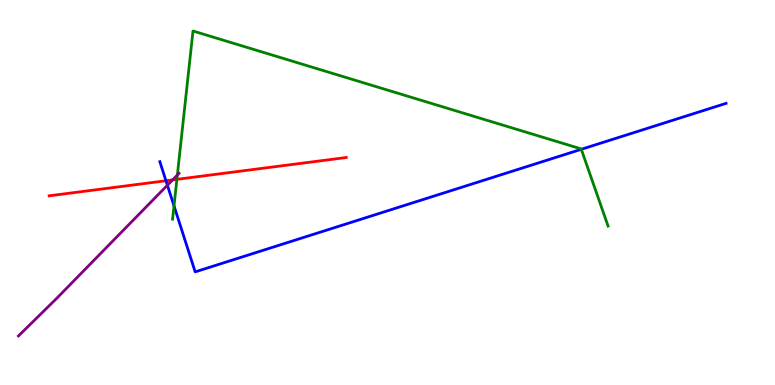[{'lines': ['blue', 'red'], 'intersections': [{'x': 2.14, 'y': 5.31}]}, {'lines': ['green', 'red'], 'intersections': [{'x': 2.28, 'y': 5.34}]}, {'lines': ['purple', 'red'], 'intersections': [{'x': 2.23, 'y': 5.33}]}, {'lines': ['blue', 'green'], 'intersections': [{'x': 2.25, 'y': 4.65}, {'x': 7.5, 'y': 6.12}]}, {'lines': ['blue', 'purple'], 'intersections': [{'x': 2.16, 'y': 5.19}]}, {'lines': ['green', 'purple'], 'intersections': [{'x': 2.29, 'y': 5.45}]}]